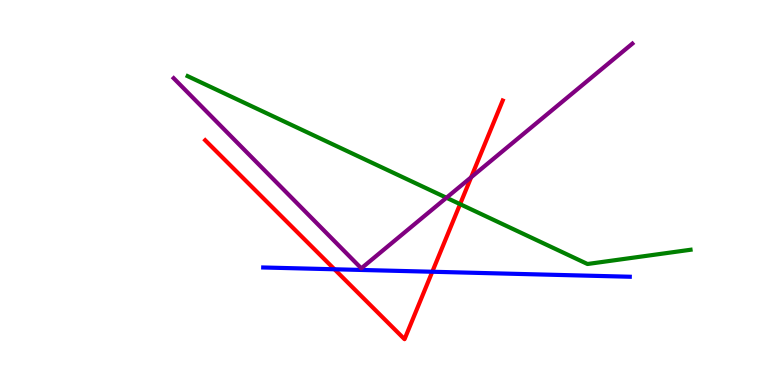[{'lines': ['blue', 'red'], 'intersections': [{'x': 4.32, 'y': 3.01}, {'x': 5.58, 'y': 2.94}]}, {'lines': ['green', 'red'], 'intersections': [{'x': 5.94, 'y': 4.7}]}, {'lines': ['purple', 'red'], 'intersections': [{'x': 6.08, 'y': 5.4}]}, {'lines': ['blue', 'green'], 'intersections': []}, {'lines': ['blue', 'purple'], 'intersections': []}, {'lines': ['green', 'purple'], 'intersections': [{'x': 5.76, 'y': 4.86}]}]